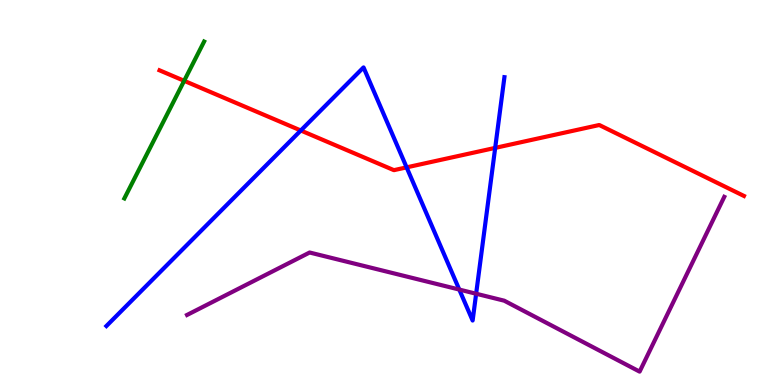[{'lines': ['blue', 'red'], 'intersections': [{'x': 3.88, 'y': 6.61}, {'x': 5.25, 'y': 5.65}, {'x': 6.39, 'y': 6.16}]}, {'lines': ['green', 'red'], 'intersections': [{'x': 2.38, 'y': 7.9}]}, {'lines': ['purple', 'red'], 'intersections': []}, {'lines': ['blue', 'green'], 'intersections': []}, {'lines': ['blue', 'purple'], 'intersections': [{'x': 5.93, 'y': 2.48}, {'x': 6.14, 'y': 2.37}]}, {'lines': ['green', 'purple'], 'intersections': []}]